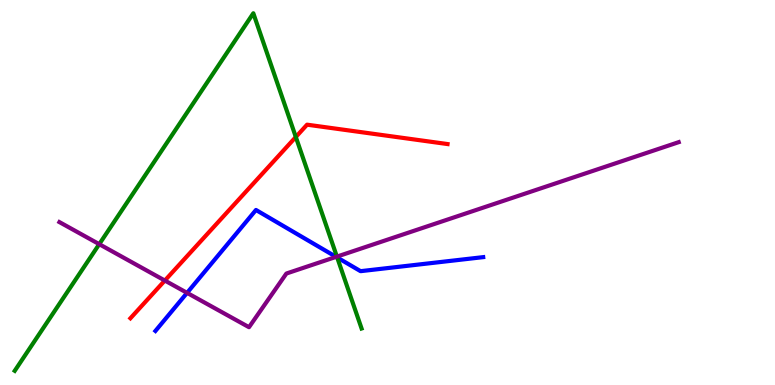[{'lines': ['blue', 'red'], 'intersections': []}, {'lines': ['green', 'red'], 'intersections': [{'x': 3.82, 'y': 6.44}]}, {'lines': ['purple', 'red'], 'intersections': [{'x': 2.13, 'y': 2.71}]}, {'lines': ['blue', 'green'], 'intersections': [{'x': 4.35, 'y': 3.31}]}, {'lines': ['blue', 'purple'], 'intersections': [{'x': 2.41, 'y': 2.39}, {'x': 4.34, 'y': 3.33}]}, {'lines': ['green', 'purple'], 'intersections': [{'x': 1.28, 'y': 3.66}, {'x': 4.35, 'y': 3.33}]}]